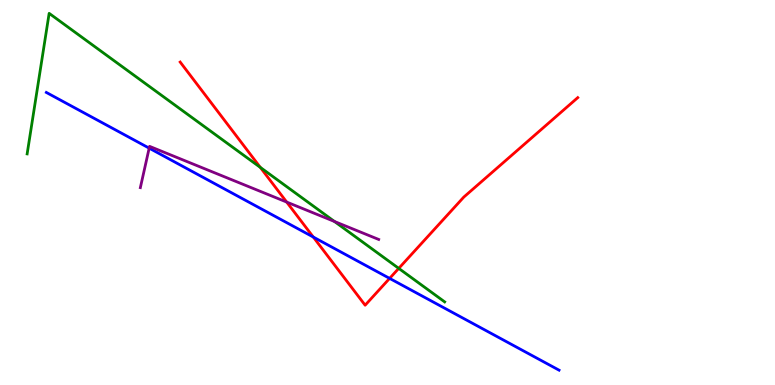[{'lines': ['blue', 'red'], 'intersections': [{'x': 4.04, 'y': 3.84}, {'x': 5.03, 'y': 2.77}]}, {'lines': ['green', 'red'], 'intersections': [{'x': 3.36, 'y': 5.65}, {'x': 5.15, 'y': 3.03}]}, {'lines': ['purple', 'red'], 'intersections': [{'x': 3.7, 'y': 4.75}]}, {'lines': ['blue', 'green'], 'intersections': []}, {'lines': ['blue', 'purple'], 'intersections': [{'x': 1.92, 'y': 6.15}]}, {'lines': ['green', 'purple'], 'intersections': [{'x': 4.32, 'y': 4.25}]}]